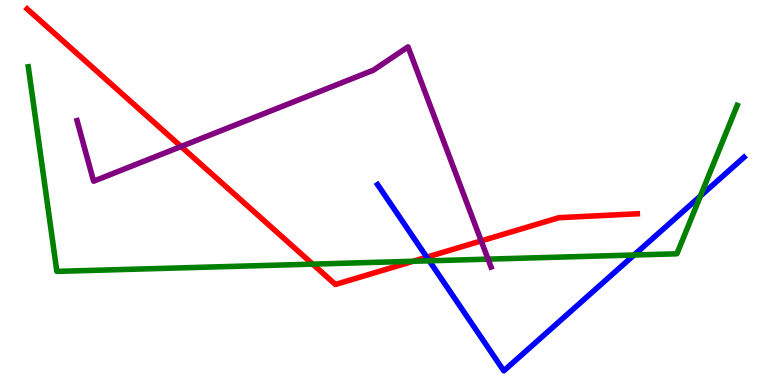[{'lines': ['blue', 'red'], 'intersections': [{'x': 5.51, 'y': 3.32}]}, {'lines': ['green', 'red'], 'intersections': [{'x': 4.03, 'y': 3.14}, {'x': 5.33, 'y': 3.21}]}, {'lines': ['purple', 'red'], 'intersections': [{'x': 2.34, 'y': 6.19}, {'x': 6.21, 'y': 3.74}]}, {'lines': ['blue', 'green'], 'intersections': [{'x': 5.54, 'y': 3.23}, {'x': 8.18, 'y': 3.38}, {'x': 9.04, 'y': 4.91}]}, {'lines': ['blue', 'purple'], 'intersections': []}, {'lines': ['green', 'purple'], 'intersections': [{'x': 6.3, 'y': 3.27}]}]